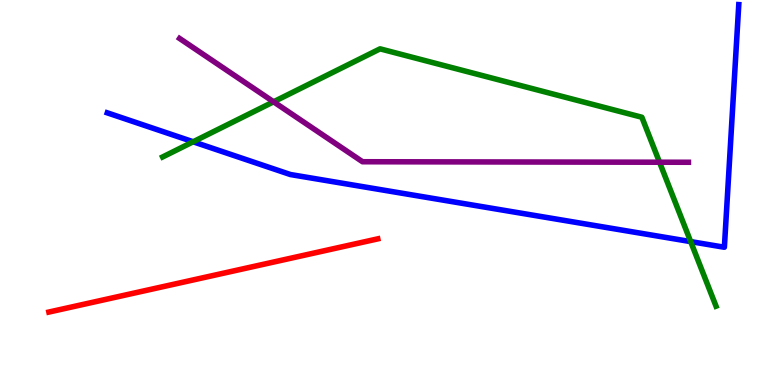[{'lines': ['blue', 'red'], 'intersections': []}, {'lines': ['green', 'red'], 'intersections': []}, {'lines': ['purple', 'red'], 'intersections': []}, {'lines': ['blue', 'green'], 'intersections': [{'x': 2.49, 'y': 6.32}, {'x': 8.91, 'y': 3.72}]}, {'lines': ['blue', 'purple'], 'intersections': []}, {'lines': ['green', 'purple'], 'intersections': [{'x': 3.53, 'y': 7.36}, {'x': 8.51, 'y': 5.79}]}]